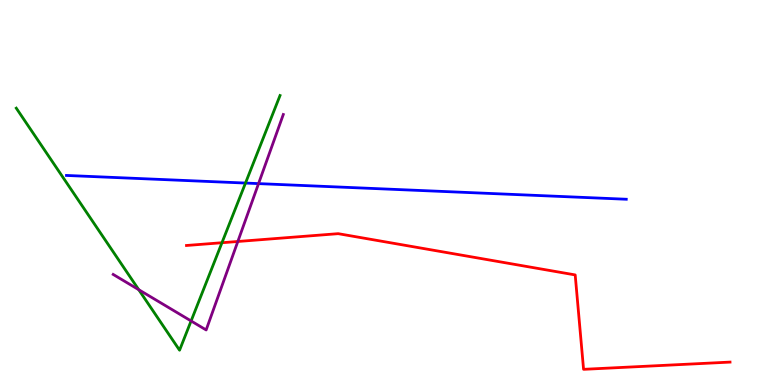[{'lines': ['blue', 'red'], 'intersections': []}, {'lines': ['green', 'red'], 'intersections': [{'x': 2.86, 'y': 3.7}]}, {'lines': ['purple', 'red'], 'intersections': [{'x': 3.07, 'y': 3.73}]}, {'lines': ['blue', 'green'], 'intersections': [{'x': 3.17, 'y': 5.25}]}, {'lines': ['blue', 'purple'], 'intersections': [{'x': 3.34, 'y': 5.23}]}, {'lines': ['green', 'purple'], 'intersections': [{'x': 1.79, 'y': 2.48}, {'x': 2.47, 'y': 1.66}]}]